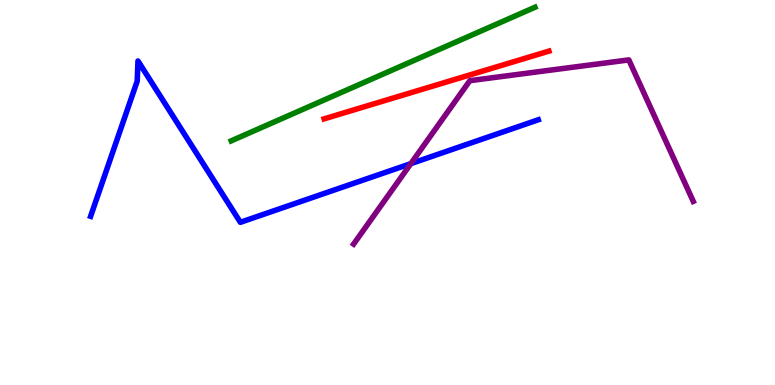[{'lines': ['blue', 'red'], 'intersections': []}, {'lines': ['green', 'red'], 'intersections': []}, {'lines': ['purple', 'red'], 'intersections': []}, {'lines': ['blue', 'green'], 'intersections': []}, {'lines': ['blue', 'purple'], 'intersections': [{'x': 5.3, 'y': 5.75}]}, {'lines': ['green', 'purple'], 'intersections': []}]